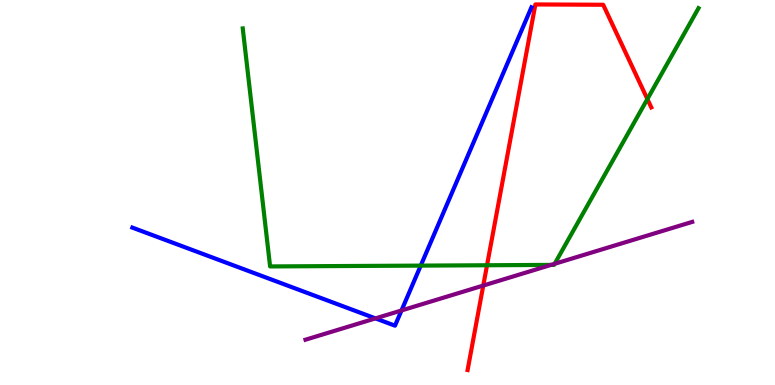[{'lines': ['blue', 'red'], 'intersections': []}, {'lines': ['green', 'red'], 'intersections': [{'x': 6.28, 'y': 3.11}, {'x': 8.35, 'y': 7.43}]}, {'lines': ['purple', 'red'], 'intersections': [{'x': 6.24, 'y': 2.58}]}, {'lines': ['blue', 'green'], 'intersections': [{'x': 5.43, 'y': 3.1}]}, {'lines': ['blue', 'purple'], 'intersections': [{'x': 4.84, 'y': 1.73}, {'x': 5.18, 'y': 1.94}]}, {'lines': ['green', 'purple'], 'intersections': [{'x': 7.11, 'y': 3.12}, {'x': 7.16, 'y': 3.15}]}]